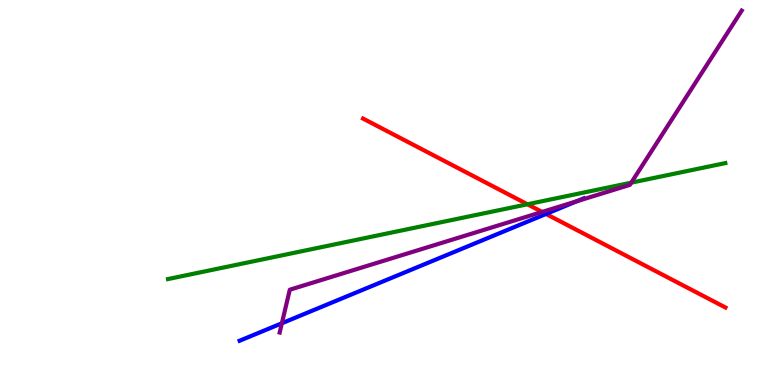[{'lines': ['blue', 'red'], 'intersections': [{'x': 7.05, 'y': 4.44}]}, {'lines': ['green', 'red'], 'intersections': [{'x': 6.81, 'y': 4.69}]}, {'lines': ['purple', 'red'], 'intersections': [{'x': 7.0, 'y': 4.5}]}, {'lines': ['blue', 'green'], 'intersections': []}, {'lines': ['blue', 'purple'], 'intersections': [{'x': 3.64, 'y': 1.6}, {'x': 7.44, 'y': 4.77}]}, {'lines': ['green', 'purple'], 'intersections': [{'x': 8.15, 'y': 5.26}]}]